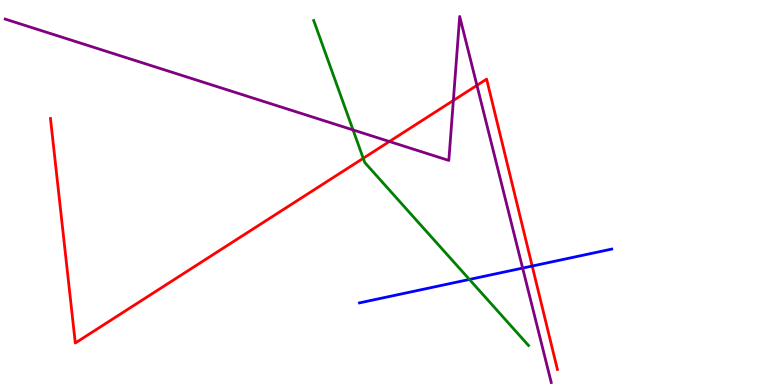[{'lines': ['blue', 'red'], 'intersections': [{'x': 6.87, 'y': 3.09}]}, {'lines': ['green', 'red'], 'intersections': [{'x': 4.69, 'y': 5.89}]}, {'lines': ['purple', 'red'], 'intersections': [{'x': 5.02, 'y': 6.32}, {'x': 5.85, 'y': 7.39}, {'x': 6.15, 'y': 7.78}]}, {'lines': ['blue', 'green'], 'intersections': [{'x': 6.06, 'y': 2.74}]}, {'lines': ['blue', 'purple'], 'intersections': [{'x': 6.74, 'y': 3.04}]}, {'lines': ['green', 'purple'], 'intersections': [{'x': 4.56, 'y': 6.63}]}]